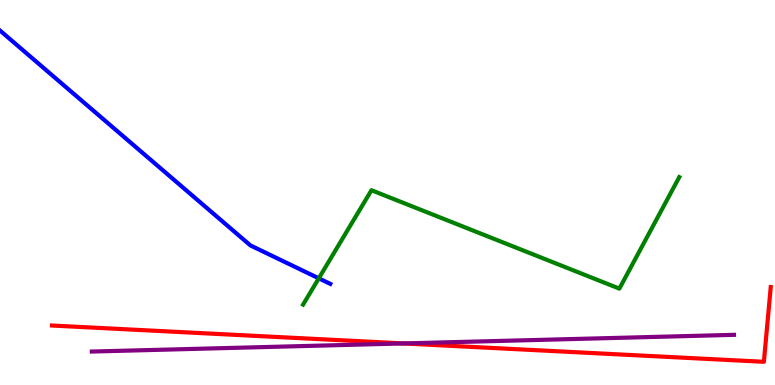[{'lines': ['blue', 'red'], 'intersections': []}, {'lines': ['green', 'red'], 'intersections': []}, {'lines': ['purple', 'red'], 'intersections': [{'x': 5.21, 'y': 1.08}]}, {'lines': ['blue', 'green'], 'intersections': [{'x': 4.11, 'y': 2.77}]}, {'lines': ['blue', 'purple'], 'intersections': []}, {'lines': ['green', 'purple'], 'intersections': []}]